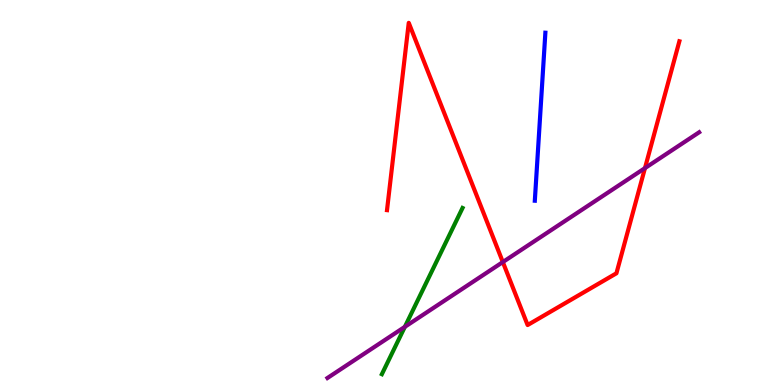[{'lines': ['blue', 'red'], 'intersections': []}, {'lines': ['green', 'red'], 'intersections': []}, {'lines': ['purple', 'red'], 'intersections': [{'x': 6.49, 'y': 3.19}, {'x': 8.32, 'y': 5.63}]}, {'lines': ['blue', 'green'], 'intersections': []}, {'lines': ['blue', 'purple'], 'intersections': []}, {'lines': ['green', 'purple'], 'intersections': [{'x': 5.22, 'y': 1.51}]}]